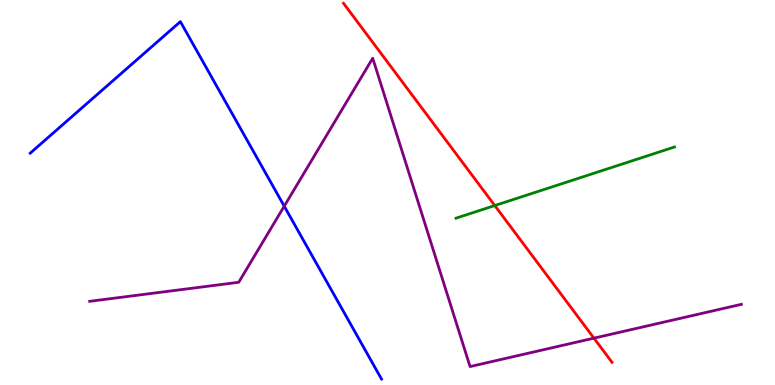[{'lines': ['blue', 'red'], 'intersections': []}, {'lines': ['green', 'red'], 'intersections': [{'x': 6.38, 'y': 4.66}]}, {'lines': ['purple', 'red'], 'intersections': [{'x': 7.66, 'y': 1.22}]}, {'lines': ['blue', 'green'], 'intersections': []}, {'lines': ['blue', 'purple'], 'intersections': [{'x': 3.67, 'y': 4.64}]}, {'lines': ['green', 'purple'], 'intersections': []}]